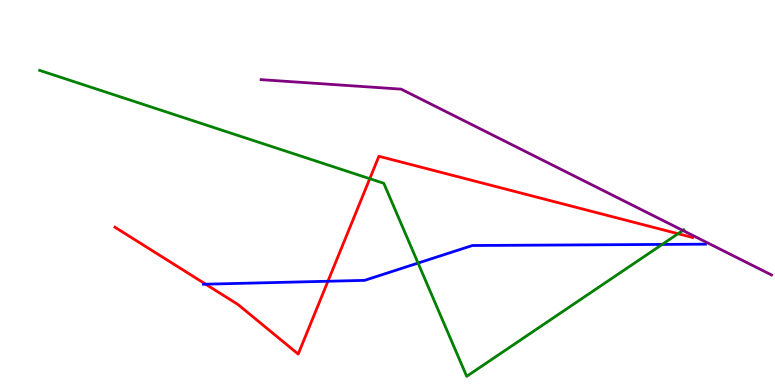[{'lines': ['blue', 'red'], 'intersections': [{'x': 2.65, 'y': 2.62}, {'x': 4.23, 'y': 2.69}]}, {'lines': ['green', 'red'], 'intersections': [{'x': 4.77, 'y': 5.36}, {'x': 8.75, 'y': 3.93}]}, {'lines': ['purple', 'red'], 'intersections': []}, {'lines': ['blue', 'green'], 'intersections': [{'x': 5.39, 'y': 3.17}, {'x': 8.54, 'y': 3.65}]}, {'lines': ['blue', 'purple'], 'intersections': []}, {'lines': ['green', 'purple'], 'intersections': [{'x': 8.81, 'y': 4.01}]}]